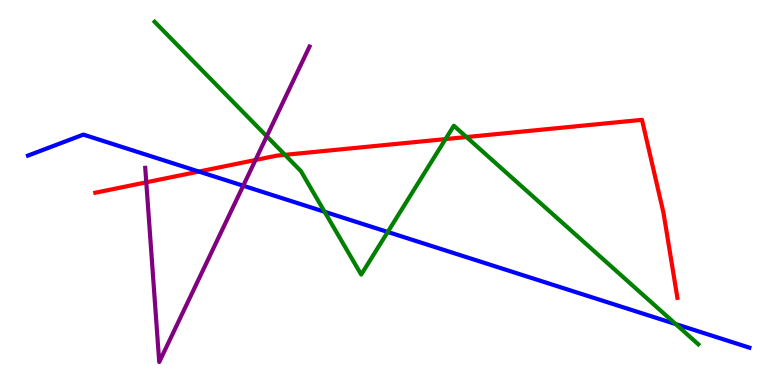[{'lines': ['blue', 'red'], 'intersections': [{'x': 2.57, 'y': 5.54}]}, {'lines': ['green', 'red'], 'intersections': [{'x': 3.68, 'y': 5.98}, {'x': 5.75, 'y': 6.39}, {'x': 6.02, 'y': 6.44}]}, {'lines': ['purple', 'red'], 'intersections': [{'x': 1.89, 'y': 5.26}, {'x': 3.3, 'y': 5.84}]}, {'lines': ['blue', 'green'], 'intersections': [{'x': 4.19, 'y': 4.5}, {'x': 5.0, 'y': 3.97}, {'x': 8.72, 'y': 1.58}]}, {'lines': ['blue', 'purple'], 'intersections': [{'x': 3.14, 'y': 5.18}]}, {'lines': ['green', 'purple'], 'intersections': [{'x': 3.44, 'y': 6.46}]}]